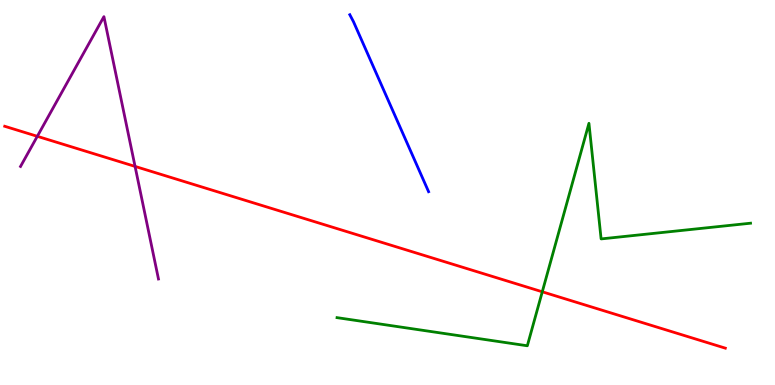[{'lines': ['blue', 'red'], 'intersections': []}, {'lines': ['green', 'red'], 'intersections': [{'x': 7.0, 'y': 2.42}]}, {'lines': ['purple', 'red'], 'intersections': [{'x': 0.481, 'y': 6.46}, {'x': 1.74, 'y': 5.68}]}, {'lines': ['blue', 'green'], 'intersections': []}, {'lines': ['blue', 'purple'], 'intersections': []}, {'lines': ['green', 'purple'], 'intersections': []}]